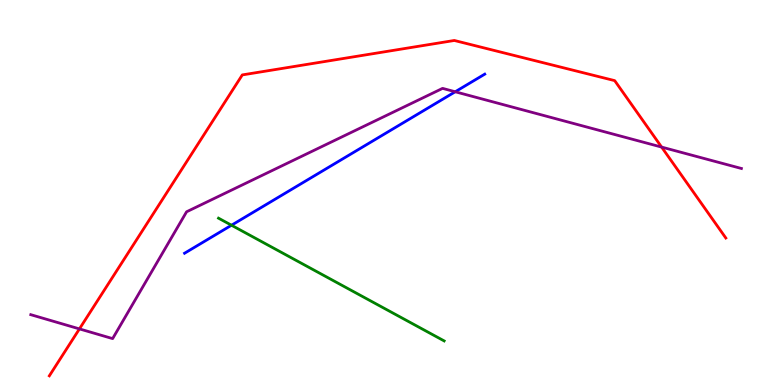[{'lines': ['blue', 'red'], 'intersections': []}, {'lines': ['green', 'red'], 'intersections': []}, {'lines': ['purple', 'red'], 'intersections': [{'x': 1.02, 'y': 1.46}, {'x': 8.54, 'y': 6.18}]}, {'lines': ['blue', 'green'], 'intersections': [{'x': 2.99, 'y': 4.15}]}, {'lines': ['blue', 'purple'], 'intersections': [{'x': 5.87, 'y': 7.62}]}, {'lines': ['green', 'purple'], 'intersections': []}]